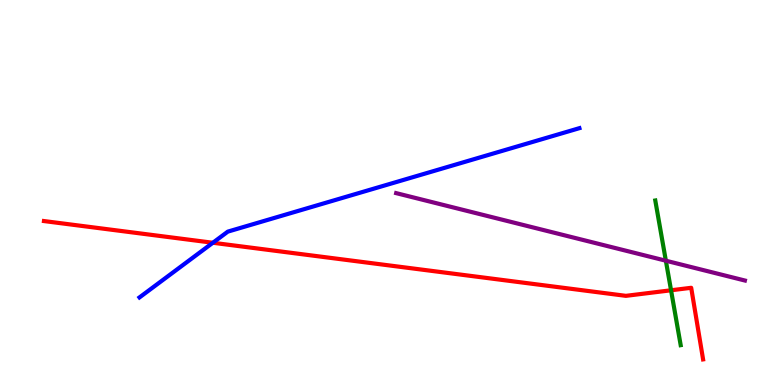[{'lines': ['blue', 'red'], 'intersections': [{'x': 2.75, 'y': 3.69}]}, {'lines': ['green', 'red'], 'intersections': [{'x': 8.66, 'y': 2.46}]}, {'lines': ['purple', 'red'], 'intersections': []}, {'lines': ['blue', 'green'], 'intersections': []}, {'lines': ['blue', 'purple'], 'intersections': []}, {'lines': ['green', 'purple'], 'intersections': [{'x': 8.59, 'y': 3.23}]}]